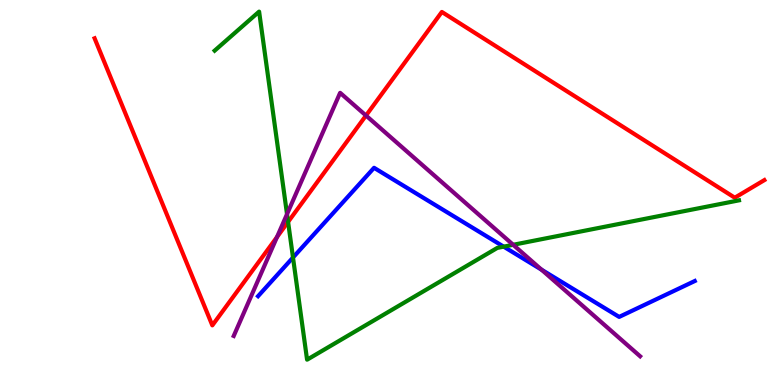[{'lines': ['blue', 'red'], 'intersections': []}, {'lines': ['green', 'red'], 'intersections': [{'x': 3.72, 'y': 4.24}]}, {'lines': ['purple', 'red'], 'intersections': [{'x': 3.57, 'y': 3.84}, {'x': 4.72, 'y': 7.0}]}, {'lines': ['blue', 'green'], 'intersections': [{'x': 3.78, 'y': 3.31}, {'x': 6.5, 'y': 3.59}]}, {'lines': ['blue', 'purple'], 'intersections': [{'x': 6.99, 'y': 3.0}]}, {'lines': ['green', 'purple'], 'intersections': [{'x': 3.7, 'y': 4.44}, {'x': 6.62, 'y': 3.64}]}]